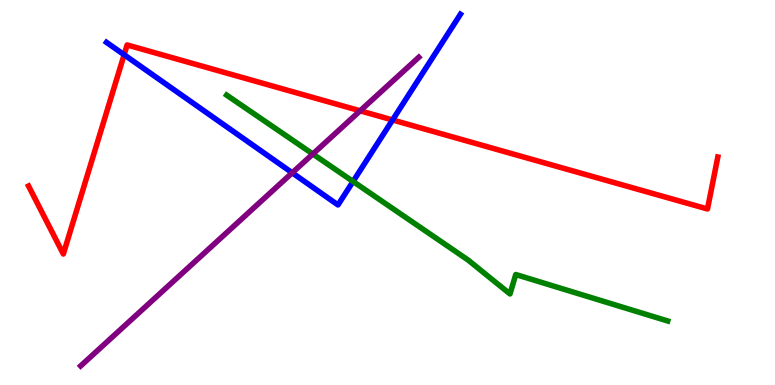[{'lines': ['blue', 'red'], 'intersections': [{'x': 1.6, 'y': 8.58}, {'x': 5.07, 'y': 6.88}]}, {'lines': ['green', 'red'], 'intersections': []}, {'lines': ['purple', 'red'], 'intersections': [{'x': 4.65, 'y': 7.12}]}, {'lines': ['blue', 'green'], 'intersections': [{'x': 4.56, 'y': 5.29}]}, {'lines': ['blue', 'purple'], 'intersections': [{'x': 3.77, 'y': 5.51}]}, {'lines': ['green', 'purple'], 'intersections': [{'x': 4.04, 'y': 6.0}]}]